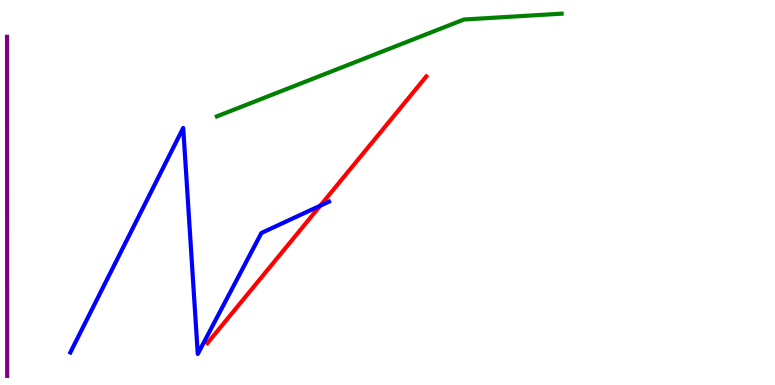[{'lines': ['blue', 'red'], 'intersections': [{'x': 4.13, 'y': 4.66}]}, {'lines': ['green', 'red'], 'intersections': []}, {'lines': ['purple', 'red'], 'intersections': []}, {'lines': ['blue', 'green'], 'intersections': []}, {'lines': ['blue', 'purple'], 'intersections': []}, {'lines': ['green', 'purple'], 'intersections': []}]